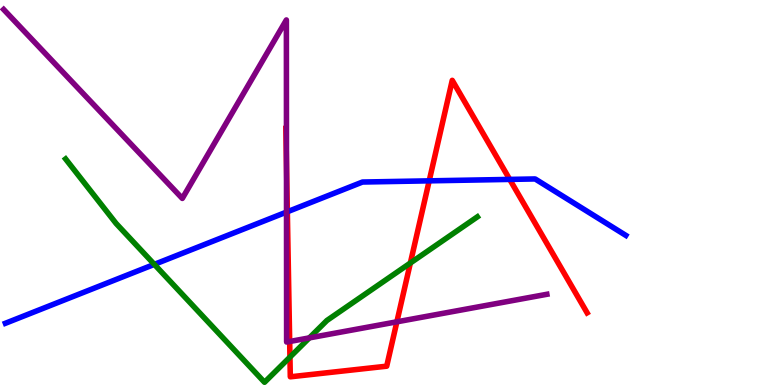[{'lines': ['blue', 'red'], 'intersections': [{'x': 3.71, 'y': 4.5}, {'x': 5.54, 'y': 5.3}, {'x': 6.58, 'y': 5.34}]}, {'lines': ['green', 'red'], 'intersections': [{'x': 3.74, 'y': 0.724}, {'x': 5.29, 'y': 3.17}]}, {'lines': ['purple', 'red'], 'intersections': [{'x': 3.7, 'y': 5.74}, {'x': 3.74, 'y': 1.13}, {'x': 5.12, 'y': 1.64}]}, {'lines': ['blue', 'green'], 'intersections': [{'x': 1.99, 'y': 3.13}]}, {'lines': ['blue', 'purple'], 'intersections': [{'x': 3.7, 'y': 4.49}]}, {'lines': ['green', 'purple'], 'intersections': [{'x': 3.99, 'y': 1.22}]}]